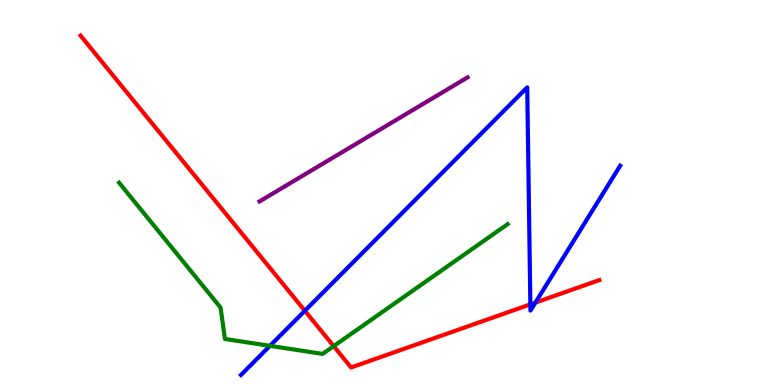[{'lines': ['blue', 'red'], 'intersections': [{'x': 3.93, 'y': 1.93}, {'x': 6.84, 'y': 2.09}, {'x': 6.91, 'y': 2.14}]}, {'lines': ['green', 'red'], 'intersections': [{'x': 4.31, 'y': 1.01}]}, {'lines': ['purple', 'red'], 'intersections': []}, {'lines': ['blue', 'green'], 'intersections': [{'x': 3.48, 'y': 1.02}]}, {'lines': ['blue', 'purple'], 'intersections': []}, {'lines': ['green', 'purple'], 'intersections': []}]